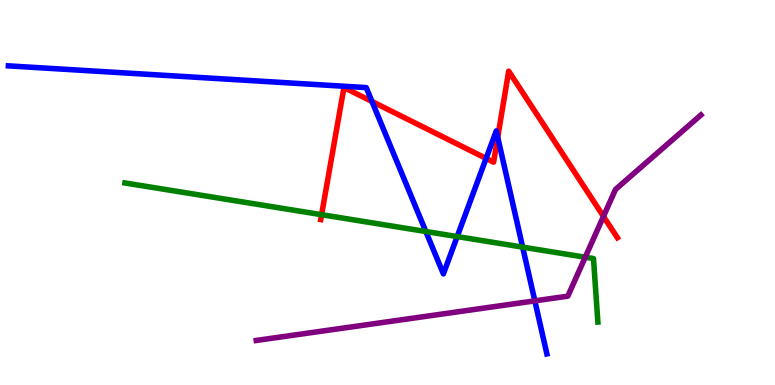[{'lines': ['blue', 'red'], 'intersections': [{'x': 4.8, 'y': 7.36}, {'x': 6.27, 'y': 5.89}, {'x': 6.42, 'y': 6.43}]}, {'lines': ['green', 'red'], 'intersections': [{'x': 4.15, 'y': 4.42}]}, {'lines': ['purple', 'red'], 'intersections': [{'x': 7.79, 'y': 4.38}]}, {'lines': ['blue', 'green'], 'intersections': [{'x': 5.49, 'y': 3.99}, {'x': 5.9, 'y': 3.86}, {'x': 6.74, 'y': 3.58}]}, {'lines': ['blue', 'purple'], 'intersections': [{'x': 6.9, 'y': 2.19}]}, {'lines': ['green', 'purple'], 'intersections': [{'x': 7.55, 'y': 3.32}]}]